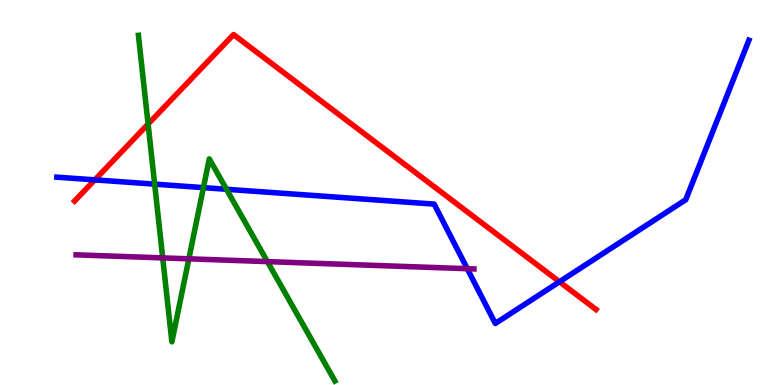[{'lines': ['blue', 'red'], 'intersections': [{'x': 1.22, 'y': 5.33}, {'x': 7.22, 'y': 2.68}]}, {'lines': ['green', 'red'], 'intersections': [{'x': 1.91, 'y': 6.78}]}, {'lines': ['purple', 'red'], 'intersections': []}, {'lines': ['blue', 'green'], 'intersections': [{'x': 2.0, 'y': 5.22}, {'x': 2.62, 'y': 5.13}, {'x': 2.92, 'y': 5.08}]}, {'lines': ['blue', 'purple'], 'intersections': [{'x': 6.03, 'y': 3.02}]}, {'lines': ['green', 'purple'], 'intersections': [{'x': 2.1, 'y': 3.3}, {'x': 2.44, 'y': 3.28}, {'x': 3.45, 'y': 3.2}]}]